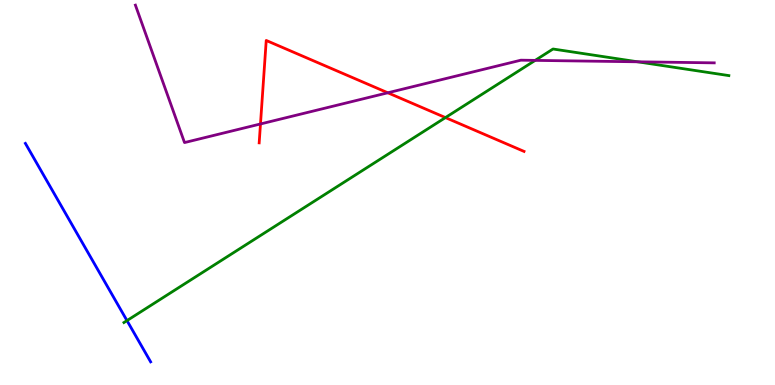[{'lines': ['blue', 'red'], 'intersections': []}, {'lines': ['green', 'red'], 'intersections': [{'x': 5.75, 'y': 6.95}]}, {'lines': ['purple', 'red'], 'intersections': [{'x': 3.36, 'y': 6.78}, {'x': 5.0, 'y': 7.59}]}, {'lines': ['blue', 'green'], 'intersections': [{'x': 1.64, 'y': 1.67}]}, {'lines': ['blue', 'purple'], 'intersections': []}, {'lines': ['green', 'purple'], 'intersections': [{'x': 6.91, 'y': 8.43}, {'x': 8.23, 'y': 8.39}]}]